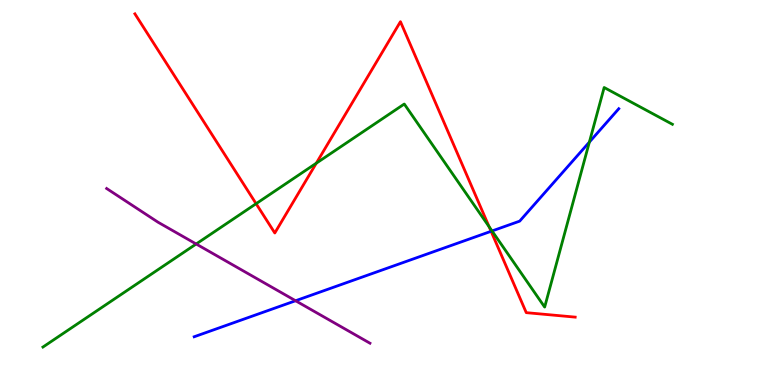[{'lines': ['blue', 'red'], 'intersections': [{'x': 6.34, 'y': 3.99}]}, {'lines': ['green', 'red'], 'intersections': [{'x': 3.3, 'y': 4.71}, {'x': 4.08, 'y': 5.76}, {'x': 6.31, 'y': 4.11}]}, {'lines': ['purple', 'red'], 'intersections': []}, {'lines': ['blue', 'green'], 'intersections': [{'x': 6.35, 'y': 4.0}, {'x': 7.6, 'y': 6.31}]}, {'lines': ['blue', 'purple'], 'intersections': [{'x': 3.81, 'y': 2.19}]}, {'lines': ['green', 'purple'], 'intersections': [{'x': 2.53, 'y': 3.66}]}]